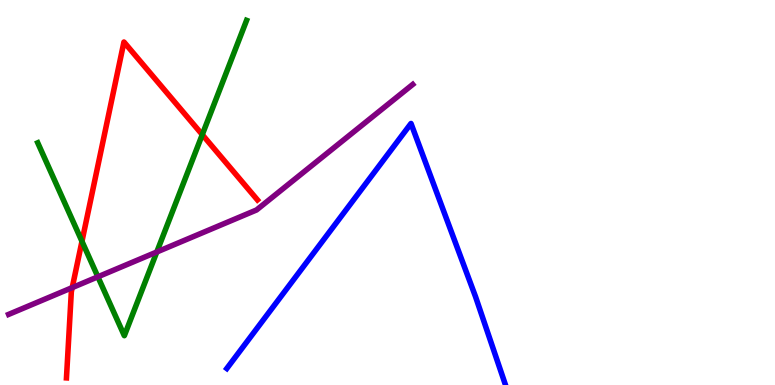[{'lines': ['blue', 'red'], 'intersections': []}, {'lines': ['green', 'red'], 'intersections': [{'x': 1.06, 'y': 3.73}, {'x': 2.61, 'y': 6.5}]}, {'lines': ['purple', 'red'], 'intersections': [{'x': 0.932, 'y': 2.53}]}, {'lines': ['blue', 'green'], 'intersections': []}, {'lines': ['blue', 'purple'], 'intersections': []}, {'lines': ['green', 'purple'], 'intersections': [{'x': 1.26, 'y': 2.81}, {'x': 2.02, 'y': 3.45}]}]